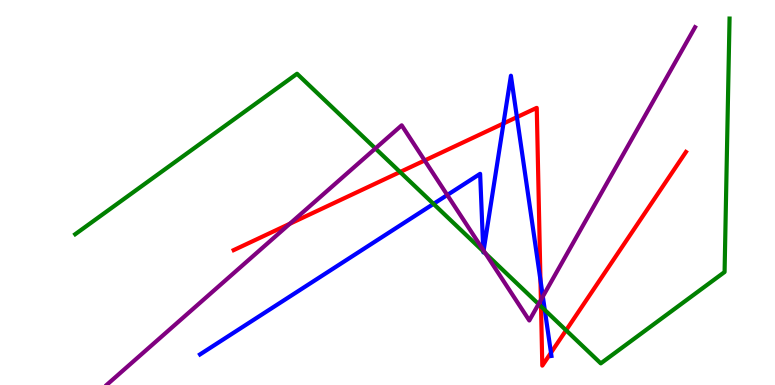[{'lines': ['blue', 'red'], 'intersections': [{'x': 6.5, 'y': 6.79}, {'x': 6.67, 'y': 6.96}, {'x': 6.97, 'y': 2.73}, {'x': 7.11, 'y': 0.838}]}, {'lines': ['green', 'red'], 'intersections': [{'x': 5.16, 'y': 5.53}, {'x': 6.98, 'y': 2.04}, {'x': 7.3, 'y': 1.42}]}, {'lines': ['purple', 'red'], 'intersections': [{'x': 3.74, 'y': 4.19}, {'x': 5.48, 'y': 5.83}, {'x': 6.98, 'y': 2.21}]}, {'lines': ['blue', 'green'], 'intersections': [{'x': 5.59, 'y': 4.7}, {'x': 6.24, 'y': 3.47}, {'x': 6.24, 'y': 3.47}, {'x': 7.03, 'y': 1.95}]}, {'lines': ['blue', 'purple'], 'intersections': [{'x': 5.77, 'y': 4.93}, {'x': 6.24, 'y': 3.51}, {'x': 6.24, 'y': 3.49}, {'x': 7.0, 'y': 2.3}]}, {'lines': ['green', 'purple'], 'intersections': [{'x': 4.84, 'y': 6.14}, {'x': 6.26, 'y': 3.42}, {'x': 6.95, 'y': 2.1}]}]